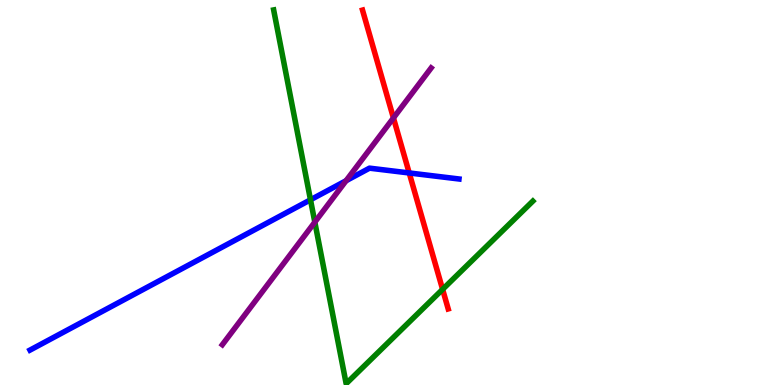[{'lines': ['blue', 'red'], 'intersections': [{'x': 5.28, 'y': 5.51}]}, {'lines': ['green', 'red'], 'intersections': [{'x': 5.71, 'y': 2.48}]}, {'lines': ['purple', 'red'], 'intersections': [{'x': 5.08, 'y': 6.94}]}, {'lines': ['blue', 'green'], 'intersections': [{'x': 4.01, 'y': 4.81}]}, {'lines': ['blue', 'purple'], 'intersections': [{'x': 4.47, 'y': 5.31}]}, {'lines': ['green', 'purple'], 'intersections': [{'x': 4.06, 'y': 4.23}]}]